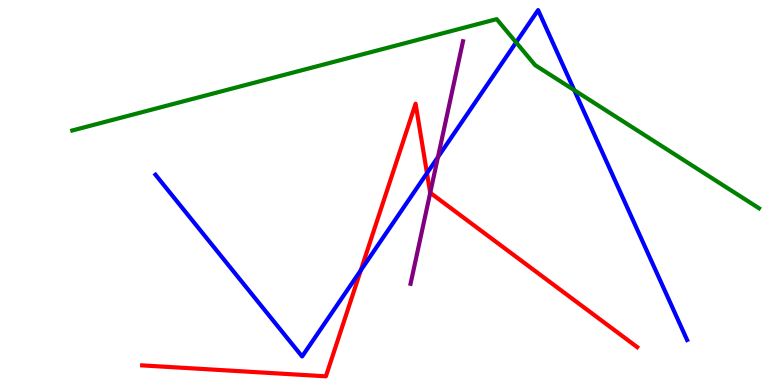[{'lines': ['blue', 'red'], 'intersections': [{'x': 4.65, 'y': 2.98}, {'x': 5.51, 'y': 5.5}]}, {'lines': ['green', 'red'], 'intersections': []}, {'lines': ['purple', 'red'], 'intersections': [{'x': 5.55, 'y': 4.99}]}, {'lines': ['blue', 'green'], 'intersections': [{'x': 6.66, 'y': 8.9}, {'x': 7.41, 'y': 7.66}]}, {'lines': ['blue', 'purple'], 'intersections': [{'x': 5.65, 'y': 5.92}]}, {'lines': ['green', 'purple'], 'intersections': []}]